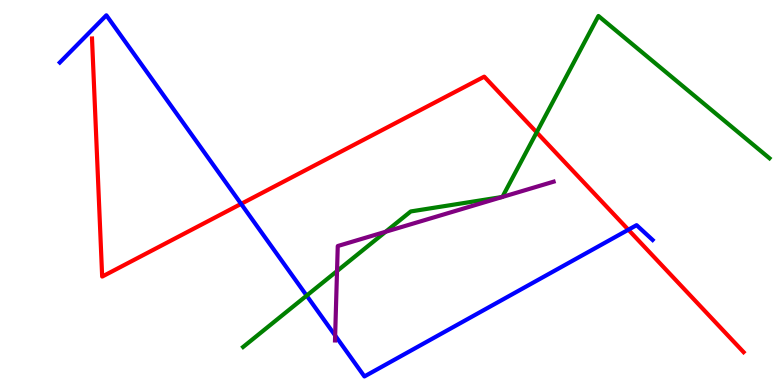[{'lines': ['blue', 'red'], 'intersections': [{'x': 3.11, 'y': 4.7}, {'x': 8.11, 'y': 4.03}]}, {'lines': ['green', 'red'], 'intersections': [{'x': 6.92, 'y': 6.56}]}, {'lines': ['purple', 'red'], 'intersections': []}, {'lines': ['blue', 'green'], 'intersections': [{'x': 3.96, 'y': 2.32}]}, {'lines': ['blue', 'purple'], 'intersections': [{'x': 4.32, 'y': 1.29}]}, {'lines': ['green', 'purple'], 'intersections': [{'x': 4.35, 'y': 2.96}, {'x': 4.98, 'y': 3.98}]}]